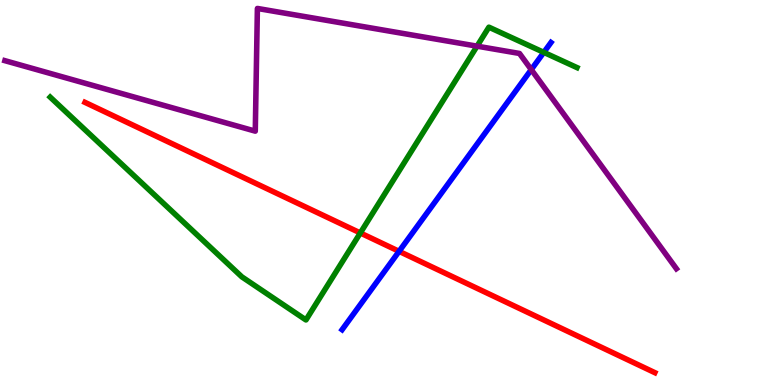[{'lines': ['blue', 'red'], 'intersections': [{'x': 5.15, 'y': 3.47}]}, {'lines': ['green', 'red'], 'intersections': [{'x': 4.65, 'y': 3.95}]}, {'lines': ['purple', 'red'], 'intersections': []}, {'lines': ['blue', 'green'], 'intersections': [{'x': 7.02, 'y': 8.64}]}, {'lines': ['blue', 'purple'], 'intersections': [{'x': 6.86, 'y': 8.19}]}, {'lines': ['green', 'purple'], 'intersections': [{'x': 6.16, 'y': 8.8}]}]